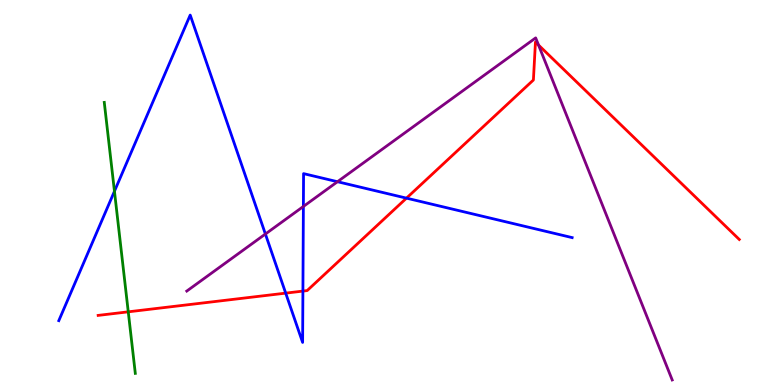[{'lines': ['blue', 'red'], 'intersections': [{'x': 3.69, 'y': 2.39}, {'x': 3.91, 'y': 2.44}, {'x': 5.24, 'y': 4.85}]}, {'lines': ['green', 'red'], 'intersections': [{'x': 1.65, 'y': 1.9}]}, {'lines': ['purple', 'red'], 'intersections': [{'x': 6.95, 'y': 8.83}]}, {'lines': ['blue', 'green'], 'intersections': [{'x': 1.48, 'y': 5.03}]}, {'lines': ['blue', 'purple'], 'intersections': [{'x': 3.42, 'y': 3.92}, {'x': 3.91, 'y': 4.64}, {'x': 4.35, 'y': 5.28}]}, {'lines': ['green', 'purple'], 'intersections': []}]